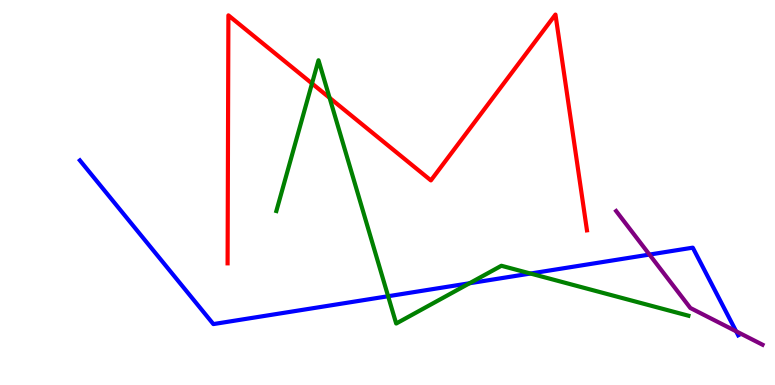[{'lines': ['blue', 'red'], 'intersections': []}, {'lines': ['green', 'red'], 'intersections': [{'x': 4.03, 'y': 7.83}, {'x': 4.25, 'y': 7.46}]}, {'lines': ['purple', 'red'], 'intersections': []}, {'lines': ['blue', 'green'], 'intersections': [{'x': 5.01, 'y': 2.31}, {'x': 6.06, 'y': 2.64}, {'x': 6.85, 'y': 2.9}]}, {'lines': ['blue', 'purple'], 'intersections': [{'x': 8.38, 'y': 3.39}, {'x': 9.5, 'y': 1.4}]}, {'lines': ['green', 'purple'], 'intersections': []}]